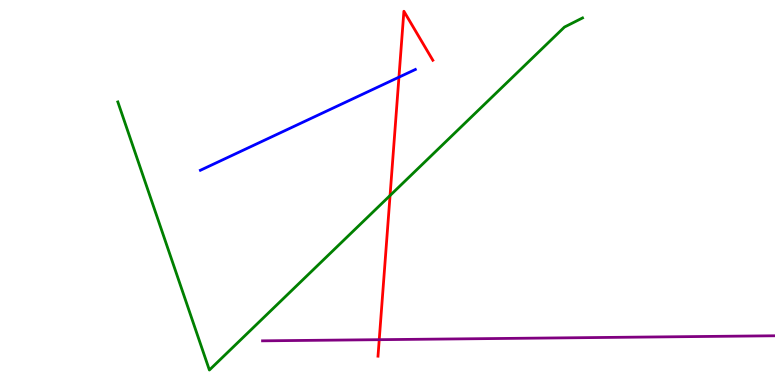[{'lines': ['blue', 'red'], 'intersections': [{'x': 5.15, 'y': 8.0}]}, {'lines': ['green', 'red'], 'intersections': [{'x': 5.03, 'y': 4.92}]}, {'lines': ['purple', 'red'], 'intersections': [{'x': 4.89, 'y': 1.18}]}, {'lines': ['blue', 'green'], 'intersections': []}, {'lines': ['blue', 'purple'], 'intersections': []}, {'lines': ['green', 'purple'], 'intersections': []}]